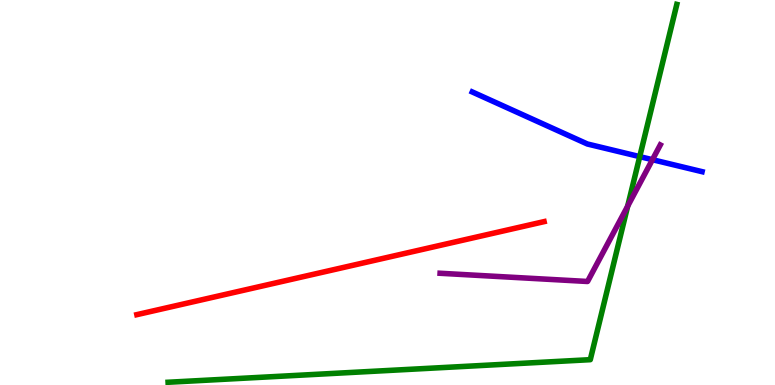[{'lines': ['blue', 'red'], 'intersections': []}, {'lines': ['green', 'red'], 'intersections': []}, {'lines': ['purple', 'red'], 'intersections': []}, {'lines': ['blue', 'green'], 'intersections': [{'x': 8.25, 'y': 5.93}]}, {'lines': ['blue', 'purple'], 'intersections': [{'x': 8.42, 'y': 5.85}]}, {'lines': ['green', 'purple'], 'intersections': [{'x': 8.1, 'y': 4.65}]}]